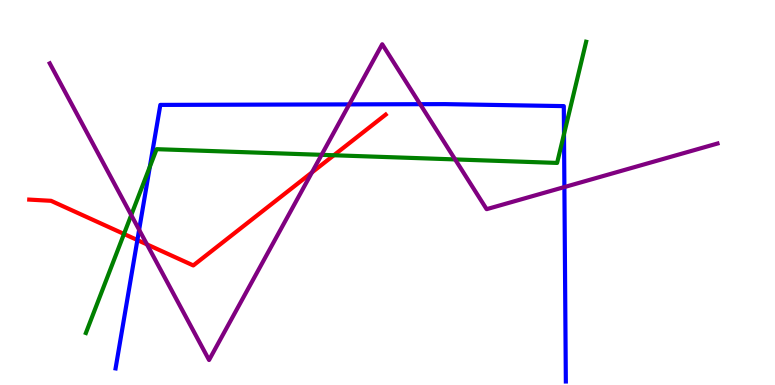[{'lines': ['blue', 'red'], 'intersections': [{'x': 1.77, 'y': 3.76}]}, {'lines': ['green', 'red'], 'intersections': [{'x': 1.6, 'y': 3.92}, {'x': 4.31, 'y': 5.97}]}, {'lines': ['purple', 'red'], 'intersections': [{'x': 1.9, 'y': 3.65}, {'x': 4.02, 'y': 5.52}]}, {'lines': ['blue', 'green'], 'intersections': [{'x': 1.93, 'y': 5.67}, {'x': 7.28, 'y': 6.52}]}, {'lines': ['blue', 'purple'], 'intersections': [{'x': 1.8, 'y': 4.03}, {'x': 4.51, 'y': 7.29}, {'x': 5.42, 'y': 7.29}, {'x': 7.28, 'y': 5.14}]}, {'lines': ['green', 'purple'], 'intersections': [{'x': 1.69, 'y': 4.41}, {'x': 4.15, 'y': 5.98}, {'x': 5.87, 'y': 5.86}]}]